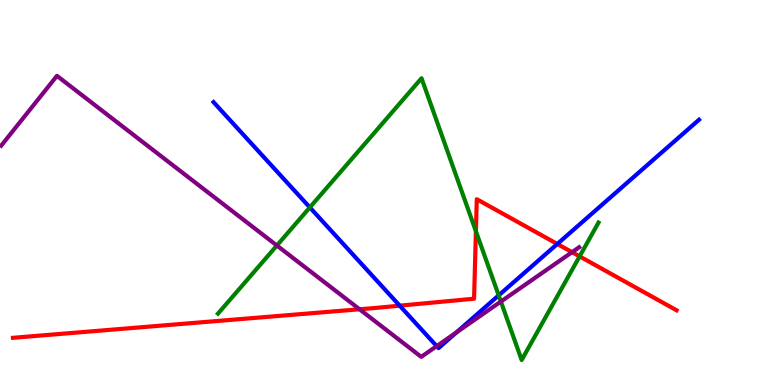[{'lines': ['blue', 'red'], 'intersections': [{'x': 5.16, 'y': 2.06}, {'x': 7.19, 'y': 3.66}]}, {'lines': ['green', 'red'], 'intersections': [{'x': 6.14, 'y': 3.99}, {'x': 7.48, 'y': 3.34}]}, {'lines': ['purple', 'red'], 'intersections': [{'x': 4.64, 'y': 1.97}, {'x': 7.38, 'y': 3.45}]}, {'lines': ['blue', 'green'], 'intersections': [{'x': 4.0, 'y': 4.61}, {'x': 6.43, 'y': 2.33}]}, {'lines': ['blue', 'purple'], 'intersections': [{'x': 5.63, 'y': 1.01}, {'x': 5.89, 'y': 1.36}]}, {'lines': ['green', 'purple'], 'intersections': [{'x': 3.57, 'y': 3.62}, {'x': 6.46, 'y': 2.17}]}]